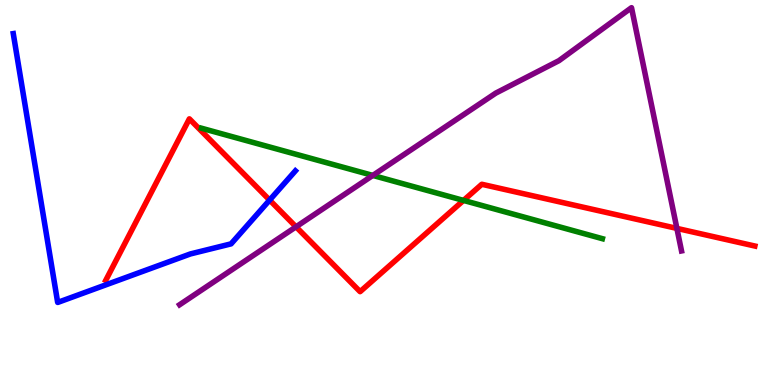[{'lines': ['blue', 'red'], 'intersections': [{'x': 3.48, 'y': 4.8}]}, {'lines': ['green', 'red'], 'intersections': [{'x': 5.98, 'y': 4.79}]}, {'lines': ['purple', 'red'], 'intersections': [{'x': 3.82, 'y': 4.11}, {'x': 8.73, 'y': 4.07}]}, {'lines': ['blue', 'green'], 'intersections': []}, {'lines': ['blue', 'purple'], 'intersections': []}, {'lines': ['green', 'purple'], 'intersections': [{'x': 4.81, 'y': 5.44}]}]